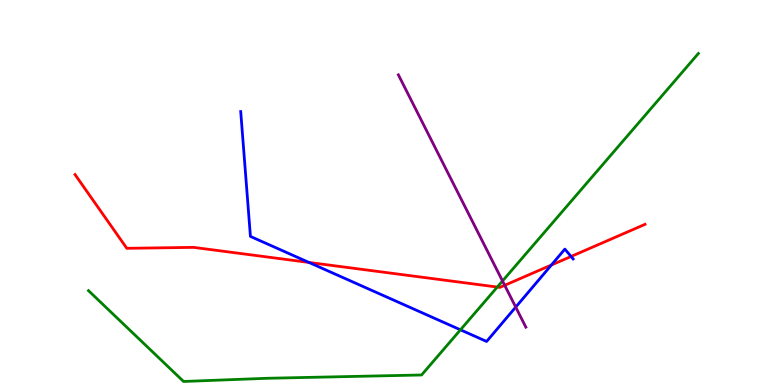[{'lines': ['blue', 'red'], 'intersections': [{'x': 3.99, 'y': 3.18}, {'x': 7.11, 'y': 3.12}, {'x': 7.37, 'y': 3.34}]}, {'lines': ['green', 'red'], 'intersections': [{'x': 6.42, 'y': 2.54}]}, {'lines': ['purple', 'red'], 'intersections': [{'x': 6.51, 'y': 2.59}]}, {'lines': ['blue', 'green'], 'intersections': [{'x': 5.94, 'y': 1.43}]}, {'lines': ['blue', 'purple'], 'intersections': [{'x': 6.65, 'y': 2.02}]}, {'lines': ['green', 'purple'], 'intersections': [{'x': 6.48, 'y': 2.7}]}]